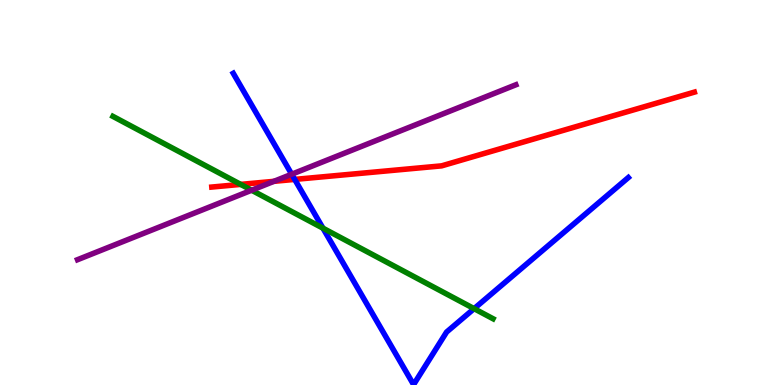[{'lines': ['blue', 'red'], 'intersections': [{'x': 3.8, 'y': 5.34}]}, {'lines': ['green', 'red'], 'intersections': [{'x': 3.11, 'y': 5.21}]}, {'lines': ['purple', 'red'], 'intersections': [{'x': 3.53, 'y': 5.29}]}, {'lines': ['blue', 'green'], 'intersections': [{'x': 4.17, 'y': 4.07}, {'x': 6.12, 'y': 1.98}]}, {'lines': ['blue', 'purple'], 'intersections': [{'x': 3.76, 'y': 5.47}]}, {'lines': ['green', 'purple'], 'intersections': [{'x': 3.25, 'y': 5.06}]}]